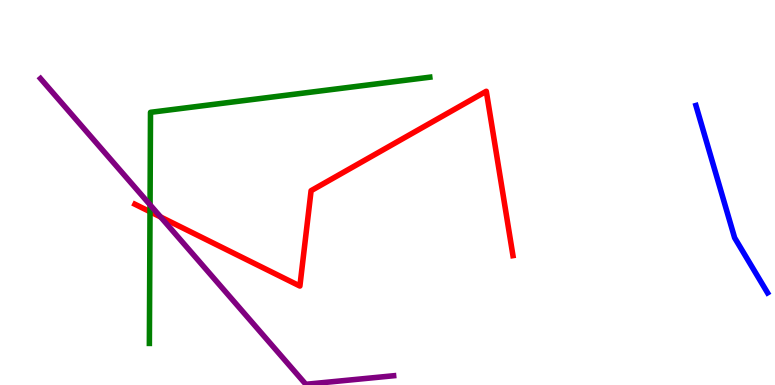[{'lines': ['blue', 'red'], 'intersections': []}, {'lines': ['green', 'red'], 'intersections': [{'x': 1.94, 'y': 4.5}]}, {'lines': ['purple', 'red'], 'intersections': [{'x': 2.07, 'y': 4.36}]}, {'lines': ['blue', 'green'], 'intersections': []}, {'lines': ['blue', 'purple'], 'intersections': []}, {'lines': ['green', 'purple'], 'intersections': [{'x': 1.94, 'y': 4.68}]}]